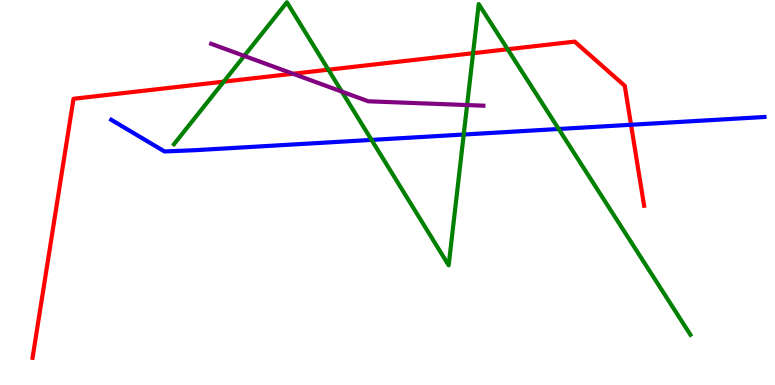[{'lines': ['blue', 'red'], 'intersections': [{'x': 8.14, 'y': 6.76}]}, {'lines': ['green', 'red'], 'intersections': [{'x': 2.89, 'y': 7.88}, {'x': 4.24, 'y': 8.19}, {'x': 6.1, 'y': 8.62}, {'x': 6.55, 'y': 8.72}]}, {'lines': ['purple', 'red'], 'intersections': [{'x': 3.78, 'y': 8.08}]}, {'lines': ['blue', 'green'], 'intersections': [{'x': 4.79, 'y': 6.37}, {'x': 5.98, 'y': 6.51}, {'x': 7.21, 'y': 6.65}]}, {'lines': ['blue', 'purple'], 'intersections': []}, {'lines': ['green', 'purple'], 'intersections': [{'x': 3.15, 'y': 8.55}, {'x': 4.41, 'y': 7.62}, {'x': 6.03, 'y': 7.27}]}]